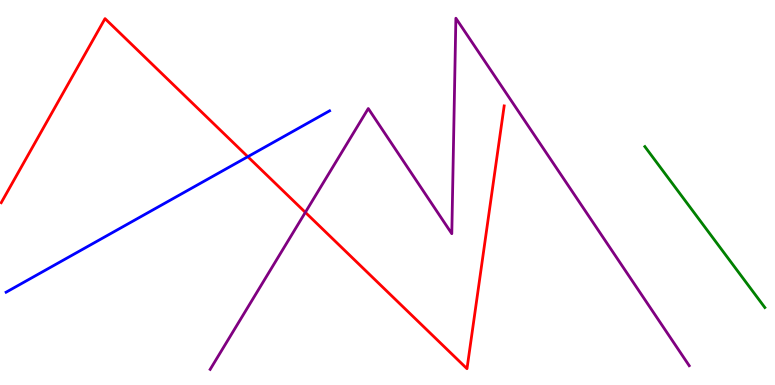[{'lines': ['blue', 'red'], 'intersections': [{'x': 3.2, 'y': 5.93}]}, {'lines': ['green', 'red'], 'intersections': []}, {'lines': ['purple', 'red'], 'intersections': [{'x': 3.94, 'y': 4.48}]}, {'lines': ['blue', 'green'], 'intersections': []}, {'lines': ['blue', 'purple'], 'intersections': []}, {'lines': ['green', 'purple'], 'intersections': []}]